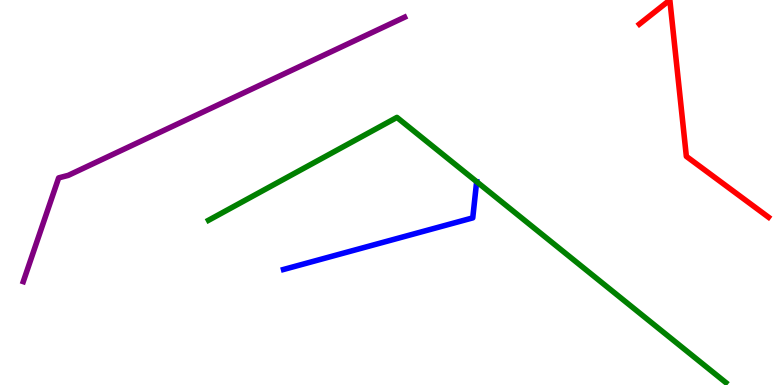[{'lines': ['blue', 'red'], 'intersections': []}, {'lines': ['green', 'red'], 'intersections': []}, {'lines': ['purple', 'red'], 'intersections': []}, {'lines': ['blue', 'green'], 'intersections': []}, {'lines': ['blue', 'purple'], 'intersections': []}, {'lines': ['green', 'purple'], 'intersections': []}]